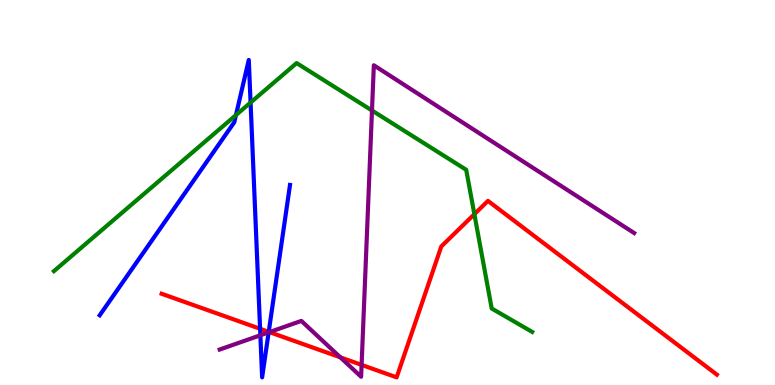[{'lines': ['blue', 'red'], 'intersections': [{'x': 3.36, 'y': 1.46}, {'x': 3.47, 'y': 1.38}]}, {'lines': ['green', 'red'], 'intersections': [{'x': 6.12, 'y': 4.44}]}, {'lines': ['purple', 'red'], 'intersections': [{'x': 3.48, 'y': 1.37}, {'x': 4.39, 'y': 0.719}, {'x': 4.67, 'y': 0.522}]}, {'lines': ['blue', 'green'], 'intersections': [{'x': 3.04, 'y': 7.01}, {'x': 3.23, 'y': 7.34}]}, {'lines': ['blue', 'purple'], 'intersections': [{'x': 3.36, 'y': 1.29}, {'x': 3.47, 'y': 1.37}]}, {'lines': ['green', 'purple'], 'intersections': [{'x': 4.8, 'y': 7.13}]}]